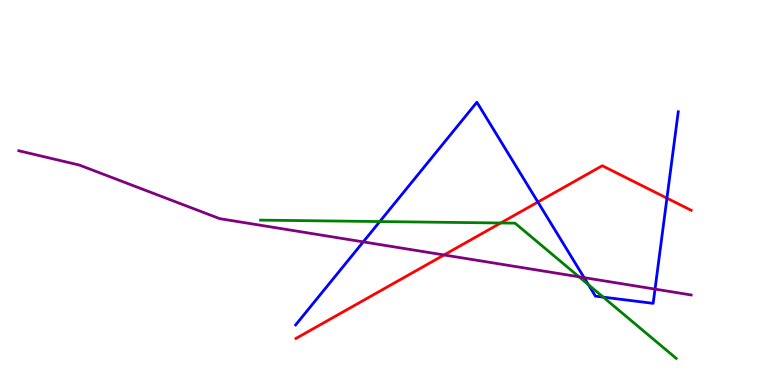[{'lines': ['blue', 'red'], 'intersections': [{'x': 6.94, 'y': 4.75}, {'x': 8.61, 'y': 4.85}]}, {'lines': ['green', 'red'], 'intersections': [{'x': 6.46, 'y': 4.21}]}, {'lines': ['purple', 'red'], 'intersections': [{'x': 5.73, 'y': 3.38}]}, {'lines': ['blue', 'green'], 'intersections': [{'x': 4.9, 'y': 4.25}, {'x': 7.59, 'y': 2.6}, {'x': 7.78, 'y': 2.28}]}, {'lines': ['blue', 'purple'], 'intersections': [{'x': 4.69, 'y': 3.72}, {'x': 7.54, 'y': 2.79}, {'x': 8.45, 'y': 2.49}]}, {'lines': ['green', 'purple'], 'intersections': [{'x': 7.47, 'y': 2.81}]}]